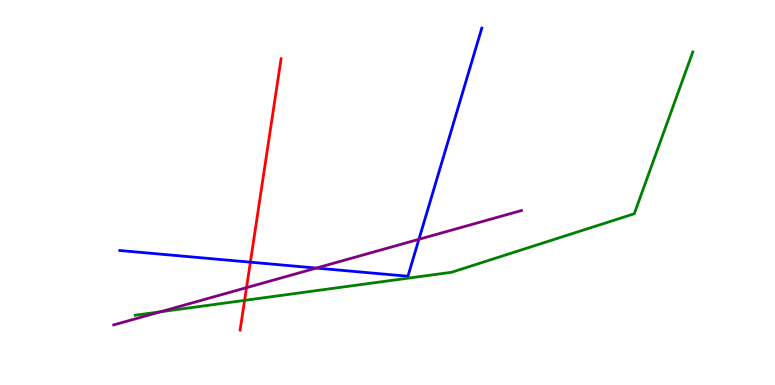[{'lines': ['blue', 'red'], 'intersections': [{'x': 3.23, 'y': 3.19}]}, {'lines': ['green', 'red'], 'intersections': [{'x': 3.16, 'y': 2.2}]}, {'lines': ['purple', 'red'], 'intersections': [{'x': 3.18, 'y': 2.53}]}, {'lines': ['blue', 'green'], 'intersections': []}, {'lines': ['blue', 'purple'], 'intersections': [{'x': 4.08, 'y': 3.04}, {'x': 5.41, 'y': 3.78}]}, {'lines': ['green', 'purple'], 'intersections': [{'x': 2.07, 'y': 1.9}]}]